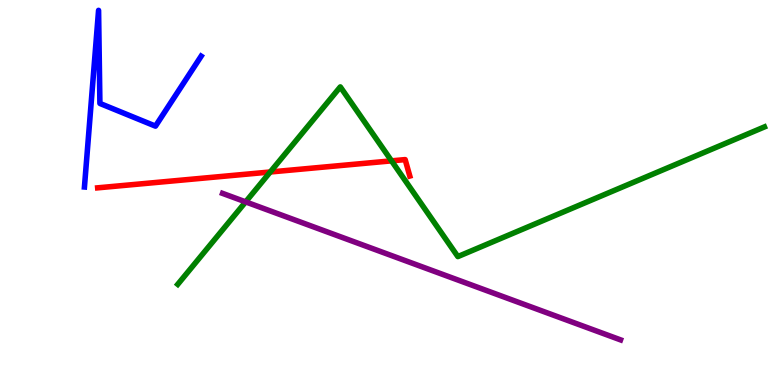[{'lines': ['blue', 'red'], 'intersections': []}, {'lines': ['green', 'red'], 'intersections': [{'x': 3.49, 'y': 5.53}, {'x': 5.05, 'y': 5.82}]}, {'lines': ['purple', 'red'], 'intersections': []}, {'lines': ['blue', 'green'], 'intersections': []}, {'lines': ['blue', 'purple'], 'intersections': []}, {'lines': ['green', 'purple'], 'intersections': [{'x': 3.17, 'y': 4.76}]}]